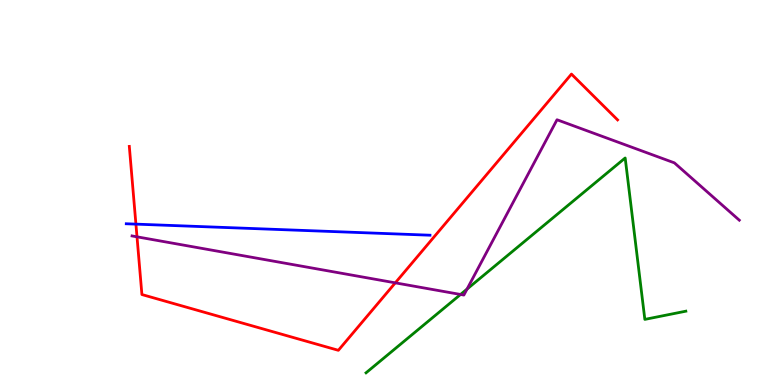[{'lines': ['blue', 'red'], 'intersections': [{'x': 1.75, 'y': 4.18}]}, {'lines': ['green', 'red'], 'intersections': []}, {'lines': ['purple', 'red'], 'intersections': [{'x': 1.77, 'y': 3.85}, {'x': 5.1, 'y': 2.65}]}, {'lines': ['blue', 'green'], 'intersections': []}, {'lines': ['blue', 'purple'], 'intersections': []}, {'lines': ['green', 'purple'], 'intersections': [{'x': 5.94, 'y': 2.35}, {'x': 6.03, 'y': 2.49}]}]